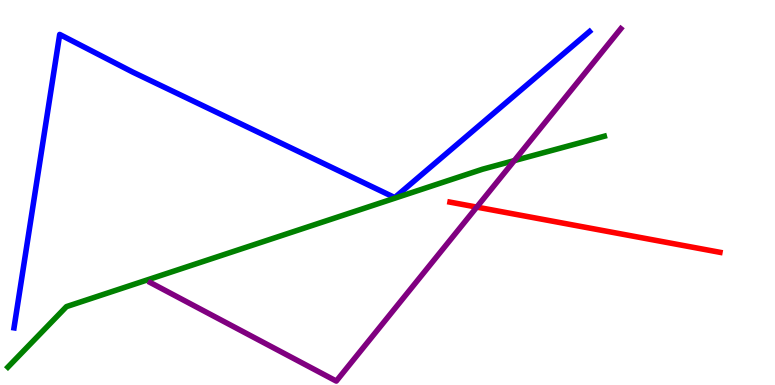[{'lines': ['blue', 'red'], 'intersections': []}, {'lines': ['green', 'red'], 'intersections': []}, {'lines': ['purple', 'red'], 'intersections': [{'x': 6.15, 'y': 4.62}]}, {'lines': ['blue', 'green'], 'intersections': []}, {'lines': ['blue', 'purple'], 'intersections': []}, {'lines': ['green', 'purple'], 'intersections': [{'x': 6.64, 'y': 5.83}]}]